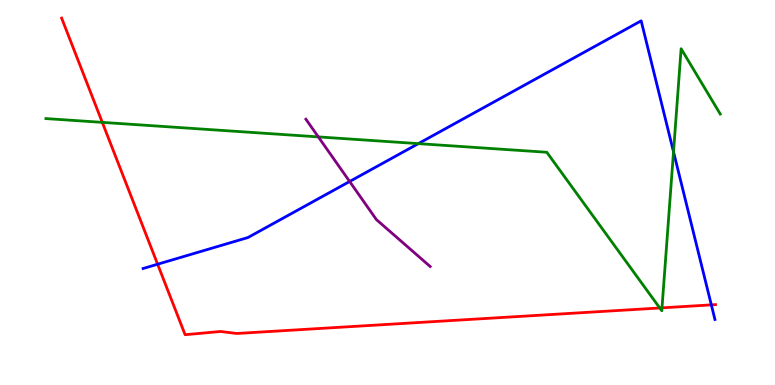[{'lines': ['blue', 'red'], 'intersections': [{'x': 2.03, 'y': 3.14}, {'x': 9.18, 'y': 2.08}]}, {'lines': ['green', 'red'], 'intersections': [{'x': 1.32, 'y': 6.82}, {'x': 8.51, 'y': 2.0}, {'x': 8.54, 'y': 2.0}]}, {'lines': ['purple', 'red'], 'intersections': []}, {'lines': ['blue', 'green'], 'intersections': [{'x': 5.4, 'y': 6.27}, {'x': 8.69, 'y': 6.06}]}, {'lines': ['blue', 'purple'], 'intersections': [{'x': 4.51, 'y': 5.29}]}, {'lines': ['green', 'purple'], 'intersections': [{'x': 4.11, 'y': 6.44}]}]